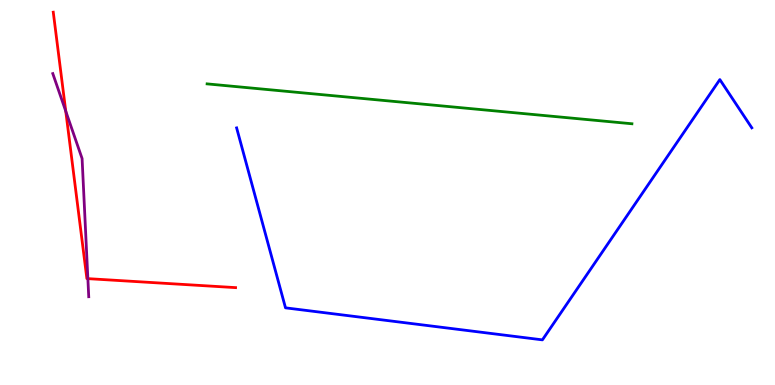[{'lines': ['blue', 'red'], 'intersections': []}, {'lines': ['green', 'red'], 'intersections': []}, {'lines': ['purple', 'red'], 'intersections': [{'x': 0.848, 'y': 7.11}, {'x': 1.13, 'y': 2.76}]}, {'lines': ['blue', 'green'], 'intersections': []}, {'lines': ['blue', 'purple'], 'intersections': []}, {'lines': ['green', 'purple'], 'intersections': []}]